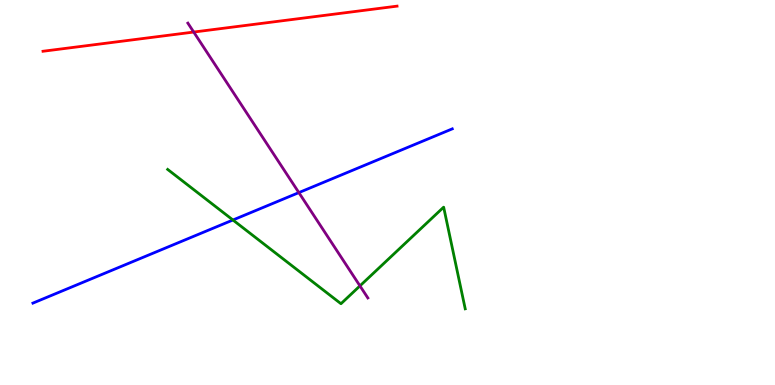[{'lines': ['blue', 'red'], 'intersections': []}, {'lines': ['green', 'red'], 'intersections': []}, {'lines': ['purple', 'red'], 'intersections': [{'x': 2.5, 'y': 9.17}]}, {'lines': ['blue', 'green'], 'intersections': [{'x': 3.01, 'y': 4.29}]}, {'lines': ['blue', 'purple'], 'intersections': [{'x': 3.86, 'y': 5.0}]}, {'lines': ['green', 'purple'], 'intersections': [{'x': 4.64, 'y': 2.57}]}]